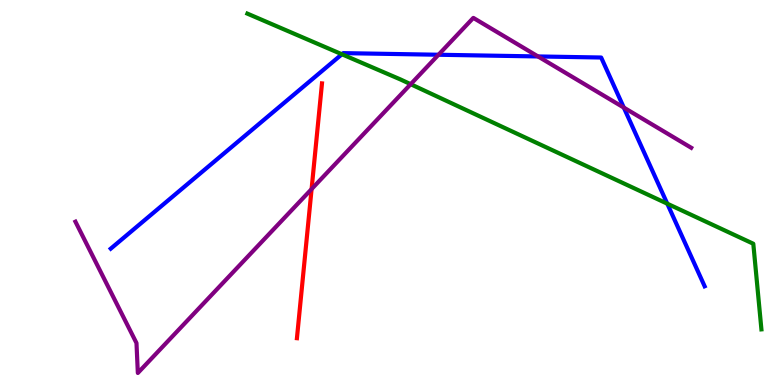[{'lines': ['blue', 'red'], 'intersections': []}, {'lines': ['green', 'red'], 'intersections': []}, {'lines': ['purple', 'red'], 'intersections': [{'x': 4.02, 'y': 5.09}]}, {'lines': ['blue', 'green'], 'intersections': [{'x': 4.41, 'y': 8.59}, {'x': 8.61, 'y': 4.71}]}, {'lines': ['blue', 'purple'], 'intersections': [{'x': 5.66, 'y': 8.58}, {'x': 6.94, 'y': 8.53}, {'x': 8.05, 'y': 7.21}]}, {'lines': ['green', 'purple'], 'intersections': [{'x': 5.3, 'y': 7.81}]}]